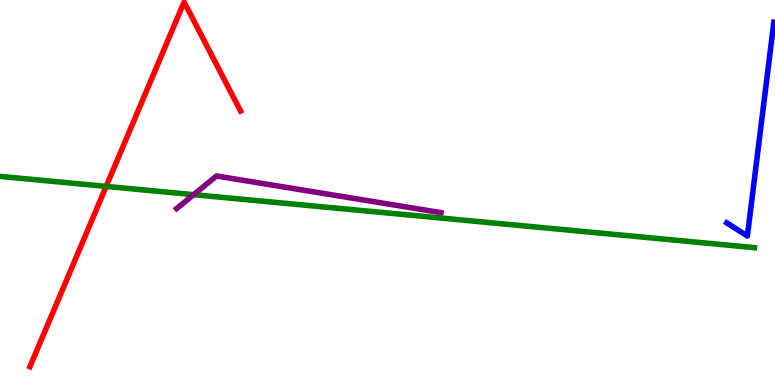[{'lines': ['blue', 'red'], 'intersections': []}, {'lines': ['green', 'red'], 'intersections': [{'x': 1.37, 'y': 5.16}]}, {'lines': ['purple', 'red'], 'intersections': []}, {'lines': ['blue', 'green'], 'intersections': []}, {'lines': ['blue', 'purple'], 'intersections': []}, {'lines': ['green', 'purple'], 'intersections': [{'x': 2.5, 'y': 4.94}]}]